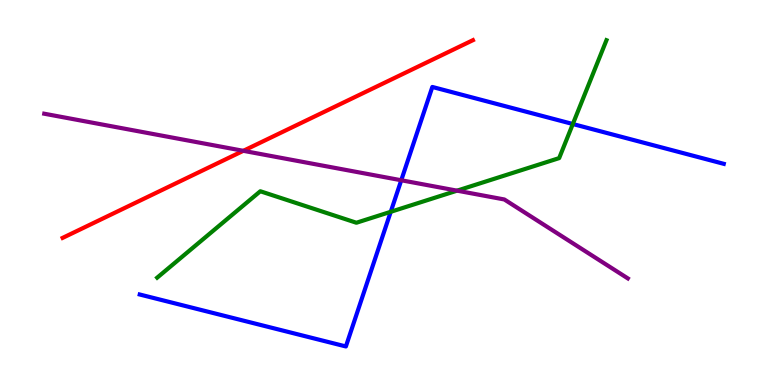[{'lines': ['blue', 'red'], 'intersections': []}, {'lines': ['green', 'red'], 'intersections': []}, {'lines': ['purple', 'red'], 'intersections': [{'x': 3.14, 'y': 6.08}]}, {'lines': ['blue', 'green'], 'intersections': [{'x': 5.04, 'y': 4.5}, {'x': 7.39, 'y': 6.78}]}, {'lines': ['blue', 'purple'], 'intersections': [{'x': 5.18, 'y': 5.32}]}, {'lines': ['green', 'purple'], 'intersections': [{'x': 5.9, 'y': 5.05}]}]